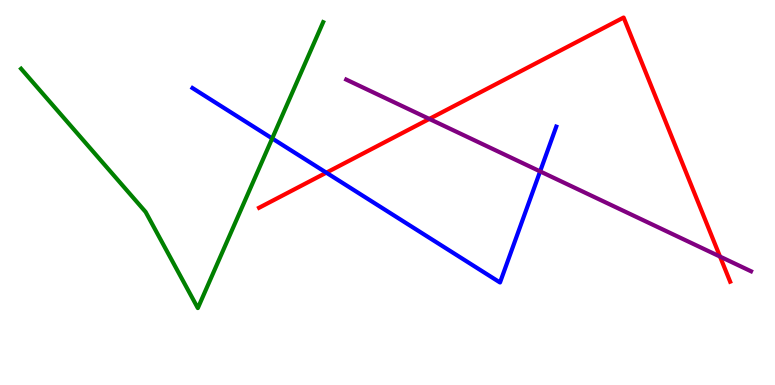[{'lines': ['blue', 'red'], 'intersections': [{'x': 4.21, 'y': 5.52}]}, {'lines': ['green', 'red'], 'intersections': []}, {'lines': ['purple', 'red'], 'intersections': [{'x': 5.54, 'y': 6.91}, {'x': 9.29, 'y': 3.34}]}, {'lines': ['blue', 'green'], 'intersections': [{'x': 3.51, 'y': 6.4}]}, {'lines': ['blue', 'purple'], 'intersections': [{'x': 6.97, 'y': 5.55}]}, {'lines': ['green', 'purple'], 'intersections': []}]